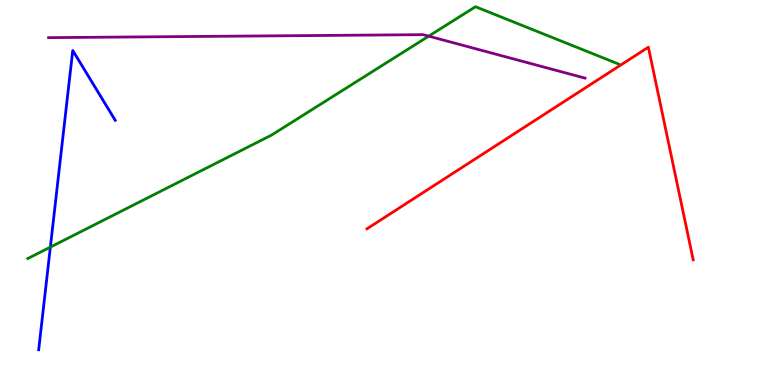[{'lines': ['blue', 'red'], 'intersections': []}, {'lines': ['green', 'red'], 'intersections': []}, {'lines': ['purple', 'red'], 'intersections': []}, {'lines': ['blue', 'green'], 'intersections': [{'x': 0.65, 'y': 3.58}]}, {'lines': ['blue', 'purple'], 'intersections': []}, {'lines': ['green', 'purple'], 'intersections': [{'x': 5.53, 'y': 9.06}]}]